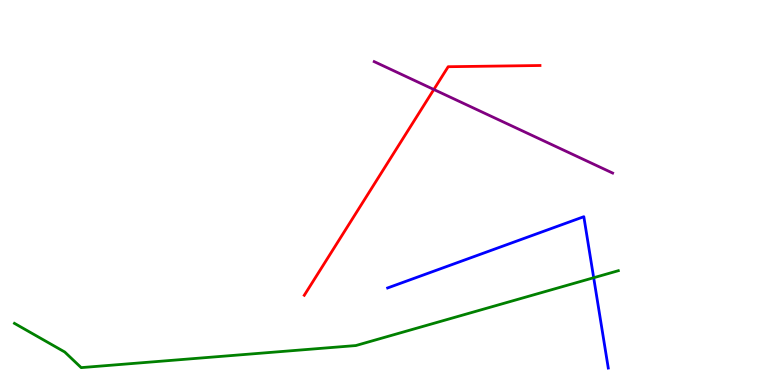[{'lines': ['blue', 'red'], 'intersections': []}, {'lines': ['green', 'red'], 'intersections': []}, {'lines': ['purple', 'red'], 'intersections': [{'x': 5.6, 'y': 7.68}]}, {'lines': ['blue', 'green'], 'intersections': [{'x': 7.66, 'y': 2.79}]}, {'lines': ['blue', 'purple'], 'intersections': []}, {'lines': ['green', 'purple'], 'intersections': []}]